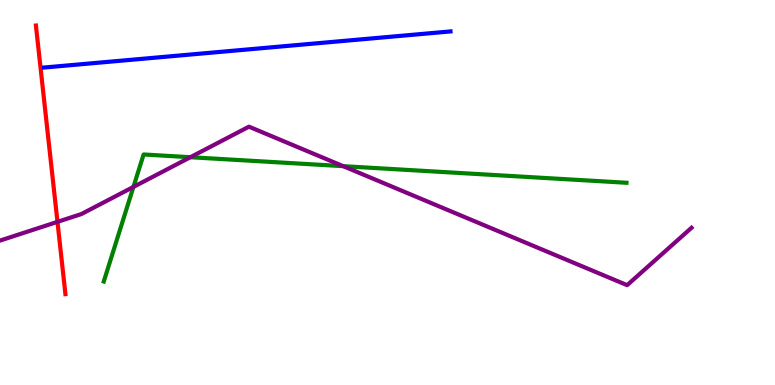[{'lines': ['blue', 'red'], 'intersections': []}, {'lines': ['green', 'red'], 'intersections': []}, {'lines': ['purple', 'red'], 'intersections': [{'x': 0.742, 'y': 4.24}]}, {'lines': ['blue', 'green'], 'intersections': []}, {'lines': ['blue', 'purple'], 'intersections': []}, {'lines': ['green', 'purple'], 'intersections': [{'x': 1.72, 'y': 5.15}, {'x': 2.46, 'y': 5.92}, {'x': 4.43, 'y': 5.68}]}]